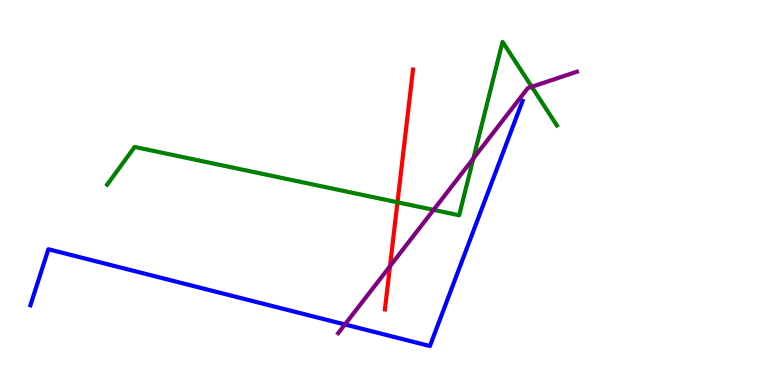[{'lines': ['blue', 'red'], 'intersections': []}, {'lines': ['green', 'red'], 'intersections': [{'x': 5.13, 'y': 4.75}]}, {'lines': ['purple', 'red'], 'intersections': [{'x': 5.03, 'y': 3.09}]}, {'lines': ['blue', 'green'], 'intersections': []}, {'lines': ['blue', 'purple'], 'intersections': [{'x': 4.45, 'y': 1.57}]}, {'lines': ['green', 'purple'], 'intersections': [{'x': 5.59, 'y': 4.55}, {'x': 6.11, 'y': 5.88}, {'x': 6.86, 'y': 7.75}]}]